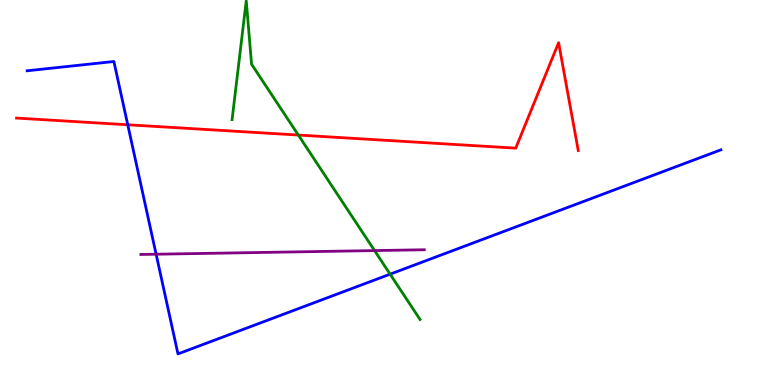[{'lines': ['blue', 'red'], 'intersections': [{'x': 1.65, 'y': 6.76}]}, {'lines': ['green', 'red'], 'intersections': [{'x': 3.85, 'y': 6.49}]}, {'lines': ['purple', 'red'], 'intersections': []}, {'lines': ['blue', 'green'], 'intersections': [{'x': 5.03, 'y': 2.88}]}, {'lines': ['blue', 'purple'], 'intersections': [{'x': 2.01, 'y': 3.4}]}, {'lines': ['green', 'purple'], 'intersections': [{'x': 4.83, 'y': 3.49}]}]